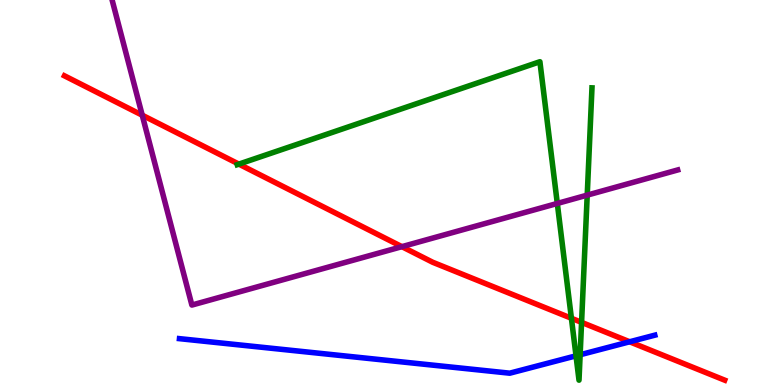[{'lines': ['blue', 'red'], 'intersections': [{'x': 8.12, 'y': 1.12}]}, {'lines': ['green', 'red'], 'intersections': [{'x': 3.08, 'y': 5.74}, {'x': 7.37, 'y': 1.73}, {'x': 7.5, 'y': 1.63}]}, {'lines': ['purple', 'red'], 'intersections': [{'x': 1.84, 'y': 7.01}, {'x': 5.19, 'y': 3.59}]}, {'lines': ['blue', 'green'], 'intersections': [{'x': 7.43, 'y': 0.758}, {'x': 7.49, 'y': 0.786}]}, {'lines': ['blue', 'purple'], 'intersections': []}, {'lines': ['green', 'purple'], 'intersections': [{'x': 7.19, 'y': 4.72}, {'x': 7.58, 'y': 4.93}]}]